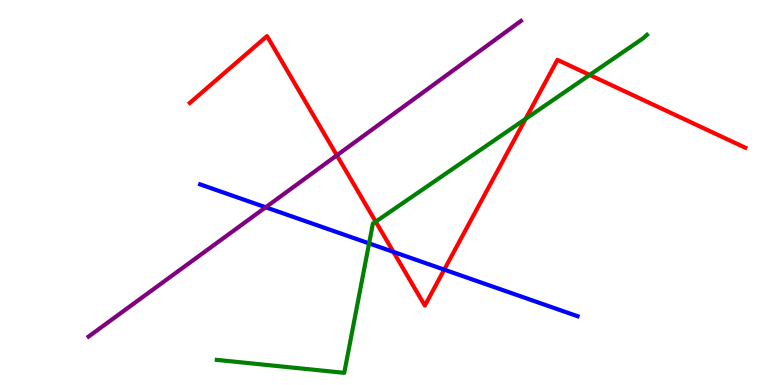[{'lines': ['blue', 'red'], 'intersections': [{'x': 5.08, 'y': 3.46}, {'x': 5.73, 'y': 3.0}]}, {'lines': ['green', 'red'], 'intersections': [{'x': 4.85, 'y': 4.24}, {'x': 6.78, 'y': 6.91}, {'x': 7.61, 'y': 8.05}]}, {'lines': ['purple', 'red'], 'intersections': [{'x': 4.35, 'y': 5.97}]}, {'lines': ['blue', 'green'], 'intersections': [{'x': 4.76, 'y': 3.68}]}, {'lines': ['blue', 'purple'], 'intersections': [{'x': 3.43, 'y': 4.62}]}, {'lines': ['green', 'purple'], 'intersections': []}]